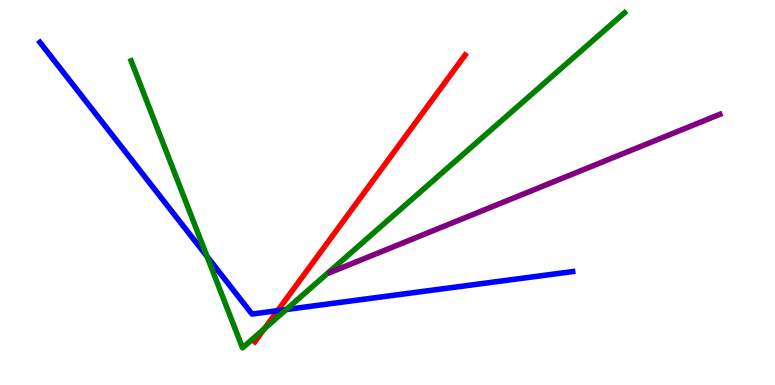[{'lines': ['blue', 'red'], 'intersections': [{'x': 3.58, 'y': 1.93}]}, {'lines': ['green', 'red'], 'intersections': [{'x': 3.41, 'y': 1.46}]}, {'lines': ['purple', 'red'], 'intersections': []}, {'lines': ['blue', 'green'], 'intersections': [{'x': 2.67, 'y': 3.34}, {'x': 3.69, 'y': 1.96}]}, {'lines': ['blue', 'purple'], 'intersections': []}, {'lines': ['green', 'purple'], 'intersections': []}]